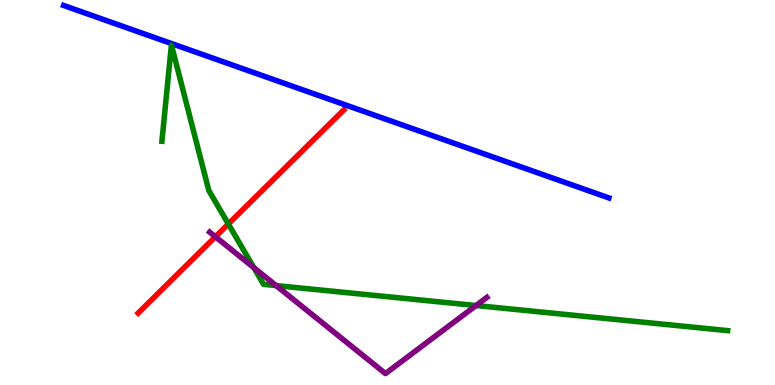[{'lines': ['blue', 'red'], 'intersections': []}, {'lines': ['green', 'red'], 'intersections': [{'x': 2.95, 'y': 4.18}]}, {'lines': ['purple', 'red'], 'intersections': [{'x': 2.78, 'y': 3.85}]}, {'lines': ['blue', 'green'], 'intersections': []}, {'lines': ['blue', 'purple'], 'intersections': []}, {'lines': ['green', 'purple'], 'intersections': [{'x': 3.28, 'y': 3.05}, {'x': 3.56, 'y': 2.58}, {'x': 6.14, 'y': 2.06}]}]